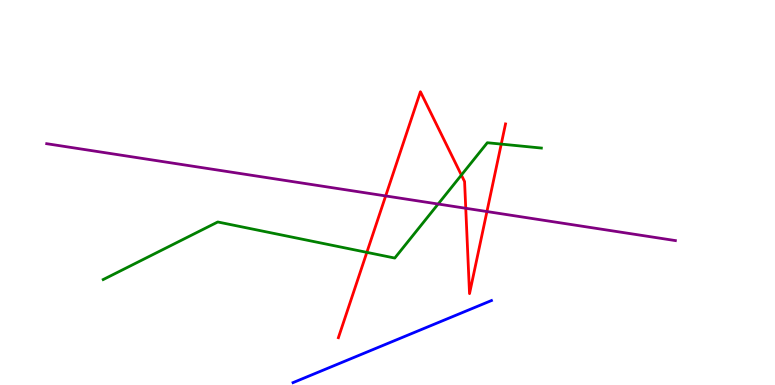[{'lines': ['blue', 'red'], 'intersections': []}, {'lines': ['green', 'red'], 'intersections': [{'x': 4.73, 'y': 3.45}, {'x': 5.95, 'y': 5.45}, {'x': 6.47, 'y': 6.26}]}, {'lines': ['purple', 'red'], 'intersections': [{'x': 4.98, 'y': 4.91}, {'x': 6.01, 'y': 4.59}, {'x': 6.28, 'y': 4.51}]}, {'lines': ['blue', 'green'], 'intersections': []}, {'lines': ['blue', 'purple'], 'intersections': []}, {'lines': ['green', 'purple'], 'intersections': [{'x': 5.65, 'y': 4.7}]}]